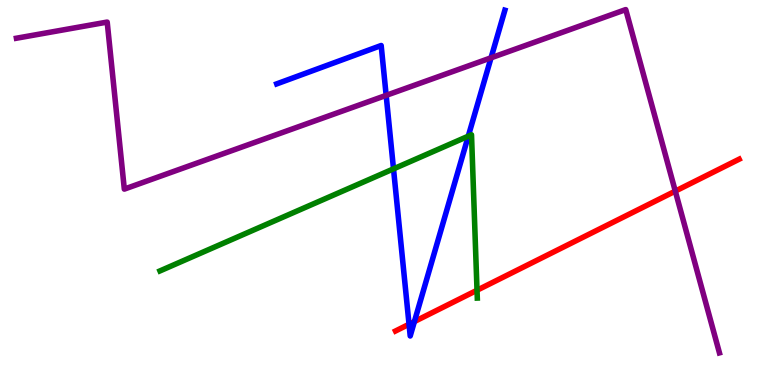[{'lines': ['blue', 'red'], 'intersections': [{'x': 5.28, 'y': 1.58}, {'x': 5.35, 'y': 1.65}]}, {'lines': ['green', 'red'], 'intersections': [{'x': 6.16, 'y': 2.46}]}, {'lines': ['purple', 'red'], 'intersections': [{'x': 8.71, 'y': 5.04}]}, {'lines': ['blue', 'green'], 'intersections': [{'x': 5.08, 'y': 5.61}, {'x': 6.04, 'y': 6.46}]}, {'lines': ['blue', 'purple'], 'intersections': [{'x': 4.98, 'y': 7.52}, {'x': 6.34, 'y': 8.5}]}, {'lines': ['green', 'purple'], 'intersections': []}]